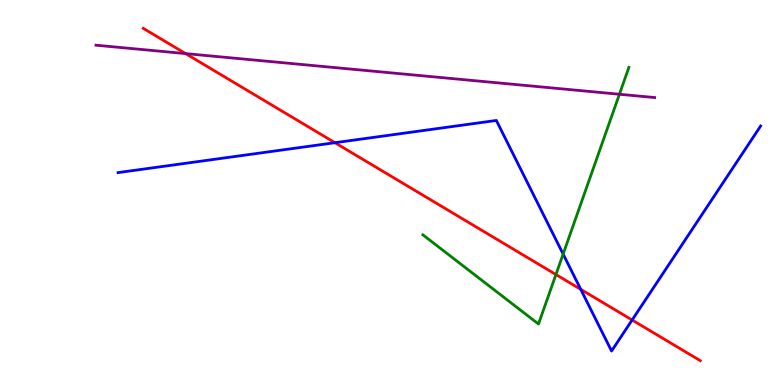[{'lines': ['blue', 'red'], 'intersections': [{'x': 4.32, 'y': 6.29}, {'x': 7.49, 'y': 2.48}, {'x': 8.16, 'y': 1.69}]}, {'lines': ['green', 'red'], 'intersections': [{'x': 7.17, 'y': 2.87}]}, {'lines': ['purple', 'red'], 'intersections': [{'x': 2.39, 'y': 8.61}]}, {'lines': ['blue', 'green'], 'intersections': [{'x': 7.27, 'y': 3.4}]}, {'lines': ['blue', 'purple'], 'intersections': []}, {'lines': ['green', 'purple'], 'intersections': [{'x': 7.99, 'y': 7.55}]}]